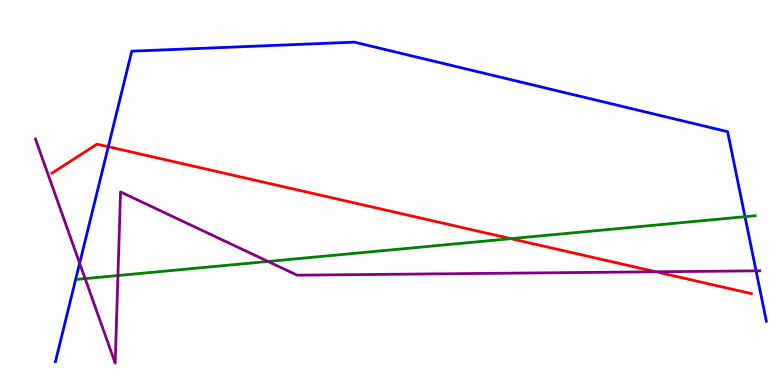[{'lines': ['blue', 'red'], 'intersections': [{'x': 1.4, 'y': 6.19}]}, {'lines': ['green', 'red'], 'intersections': [{'x': 6.59, 'y': 3.8}]}, {'lines': ['purple', 'red'], 'intersections': [{'x': 8.46, 'y': 2.94}]}, {'lines': ['blue', 'green'], 'intersections': [{'x': 9.61, 'y': 4.37}]}, {'lines': ['blue', 'purple'], 'intersections': [{'x': 1.03, 'y': 3.16}, {'x': 9.76, 'y': 2.97}]}, {'lines': ['green', 'purple'], 'intersections': [{'x': 1.1, 'y': 2.76}, {'x': 1.52, 'y': 2.84}, {'x': 3.46, 'y': 3.21}]}]